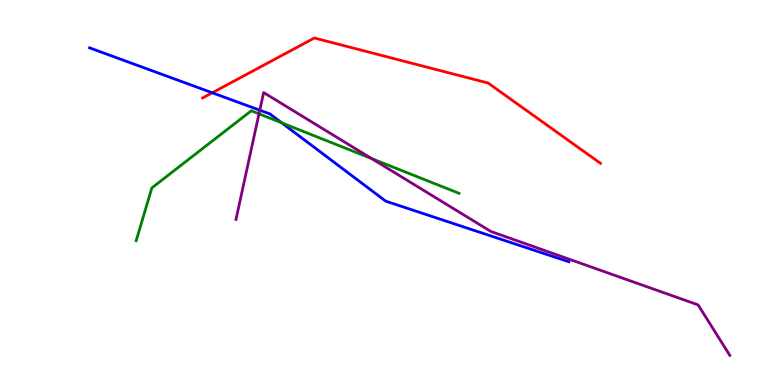[{'lines': ['blue', 'red'], 'intersections': [{'x': 2.74, 'y': 7.59}]}, {'lines': ['green', 'red'], 'intersections': []}, {'lines': ['purple', 'red'], 'intersections': []}, {'lines': ['blue', 'green'], 'intersections': [{'x': 3.64, 'y': 6.81}]}, {'lines': ['blue', 'purple'], 'intersections': [{'x': 3.35, 'y': 7.14}]}, {'lines': ['green', 'purple'], 'intersections': [{'x': 3.34, 'y': 7.04}, {'x': 4.8, 'y': 5.88}]}]